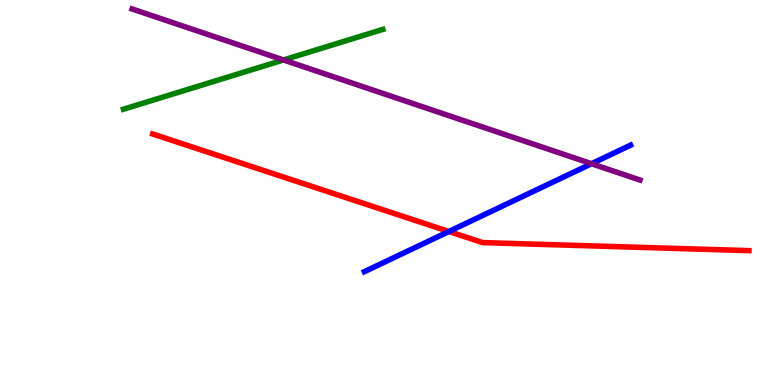[{'lines': ['blue', 'red'], 'intersections': [{'x': 5.79, 'y': 3.99}]}, {'lines': ['green', 'red'], 'intersections': []}, {'lines': ['purple', 'red'], 'intersections': []}, {'lines': ['blue', 'green'], 'intersections': []}, {'lines': ['blue', 'purple'], 'intersections': [{'x': 7.63, 'y': 5.75}]}, {'lines': ['green', 'purple'], 'intersections': [{'x': 3.66, 'y': 8.44}]}]